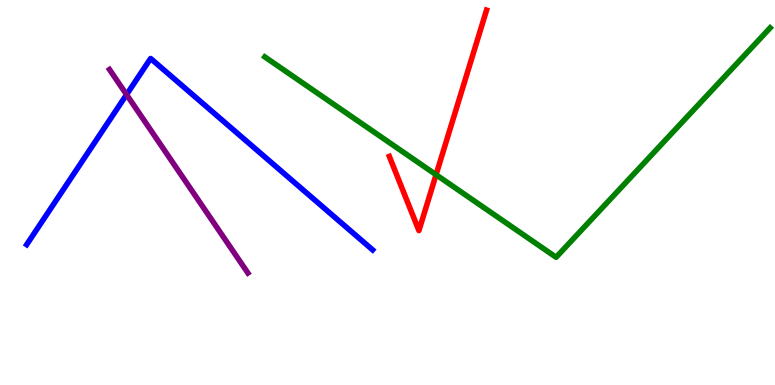[{'lines': ['blue', 'red'], 'intersections': []}, {'lines': ['green', 'red'], 'intersections': [{'x': 5.63, 'y': 5.46}]}, {'lines': ['purple', 'red'], 'intersections': []}, {'lines': ['blue', 'green'], 'intersections': []}, {'lines': ['blue', 'purple'], 'intersections': [{'x': 1.63, 'y': 7.54}]}, {'lines': ['green', 'purple'], 'intersections': []}]